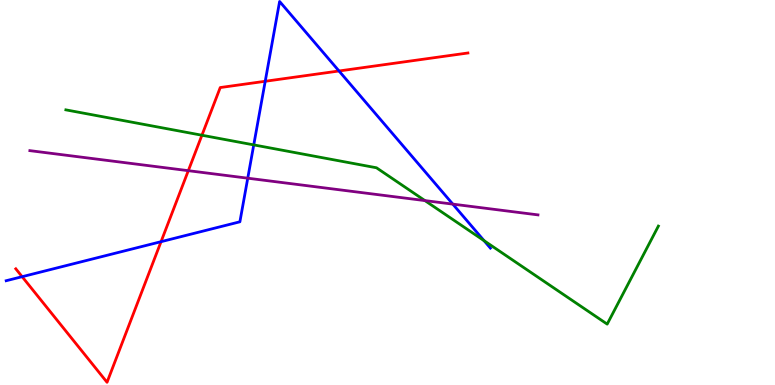[{'lines': ['blue', 'red'], 'intersections': [{'x': 0.286, 'y': 2.81}, {'x': 2.08, 'y': 3.72}, {'x': 3.42, 'y': 7.89}, {'x': 4.37, 'y': 8.16}]}, {'lines': ['green', 'red'], 'intersections': [{'x': 2.61, 'y': 6.49}]}, {'lines': ['purple', 'red'], 'intersections': [{'x': 2.43, 'y': 5.57}]}, {'lines': ['blue', 'green'], 'intersections': [{'x': 3.27, 'y': 6.24}, {'x': 6.25, 'y': 3.75}]}, {'lines': ['blue', 'purple'], 'intersections': [{'x': 3.2, 'y': 5.37}, {'x': 5.84, 'y': 4.7}]}, {'lines': ['green', 'purple'], 'intersections': [{'x': 5.48, 'y': 4.79}]}]